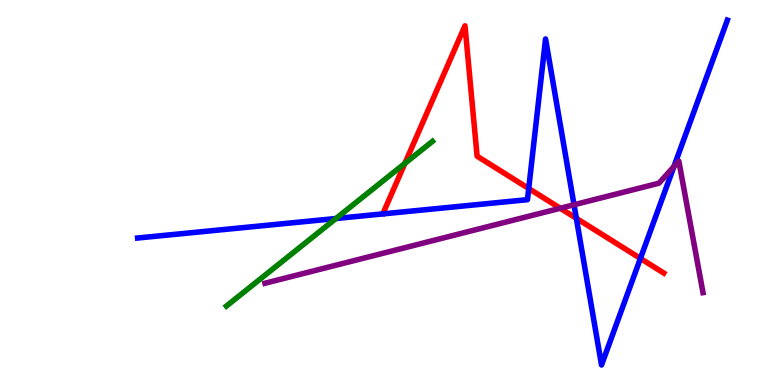[{'lines': ['blue', 'red'], 'intersections': [{'x': 6.82, 'y': 5.1}, {'x': 7.44, 'y': 4.33}, {'x': 8.26, 'y': 3.29}]}, {'lines': ['green', 'red'], 'intersections': [{'x': 5.22, 'y': 5.76}]}, {'lines': ['purple', 'red'], 'intersections': [{'x': 7.23, 'y': 4.59}]}, {'lines': ['blue', 'green'], 'intersections': [{'x': 4.33, 'y': 4.32}]}, {'lines': ['blue', 'purple'], 'intersections': [{'x': 7.41, 'y': 4.68}, {'x': 8.7, 'y': 5.67}]}, {'lines': ['green', 'purple'], 'intersections': []}]